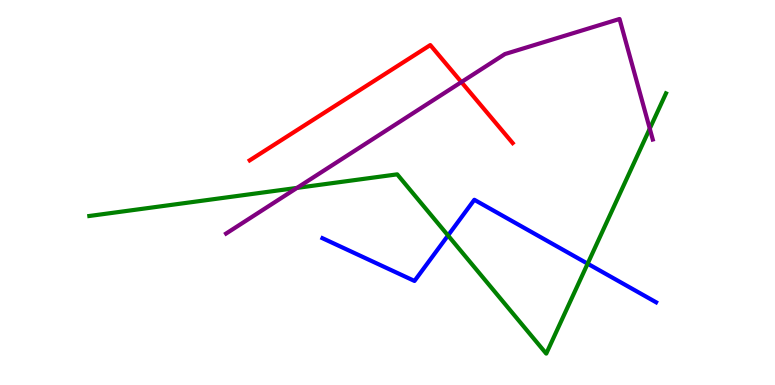[{'lines': ['blue', 'red'], 'intersections': []}, {'lines': ['green', 'red'], 'intersections': []}, {'lines': ['purple', 'red'], 'intersections': [{'x': 5.95, 'y': 7.87}]}, {'lines': ['blue', 'green'], 'intersections': [{'x': 5.78, 'y': 3.88}, {'x': 7.58, 'y': 3.15}]}, {'lines': ['blue', 'purple'], 'intersections': []}, {'lines': ['green', 'purple'], 'intersections': [{'x': 3.83, 'y': 5.12}, {'x': 8.38, 'y': 6.66}]}]